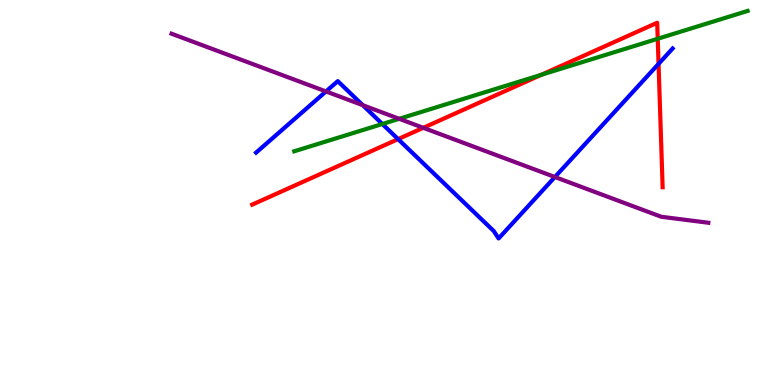[{'lines': ['blue', 'red'], 'intersections': [{'x': 5.14, 'y': 6.39}, {'x': 8.5, 'y': 8.34}]}, {'lines': ['green', 'red'], 'intersections': [{'x': 6.98, 'y': 8.06}, {'x': 8.49, 'y': 8.99}]}, {'lines': ['purple', 'red'], 'intersections': [{'x': 5.46, 'y': 6.68}]}, {'lines': ['blue', 'green'], 'intersections': [{'x': 4.93, 'y': 6.78}]}, {'lines': ['blue', 'purple'], 'intersections': [{'x': 4.21, 'y': 7.62}, {'x': 4.68, 'y': 7.27}, {'x': 7.16, 'y': 5.4}]}, {'lines': ['green', 'purple'], 'intersections': [{'x': 5.15, 'y': 6.91}]}]